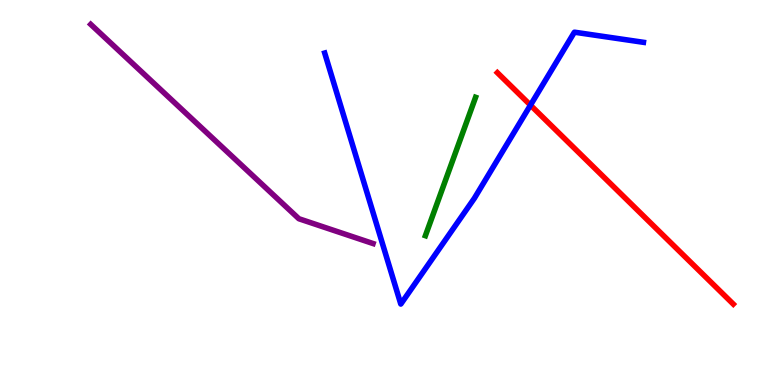[{'lines': ['blue', 'red'], 'intersections': [{'x': 6.84, 'y': 7.27}]}, {'lines': ['green', 'red'], 'intersections': []}, {'lines': ['purple', 'red'], 'intersections': []}, {'lines': ['blue', 'green'], 'intersections': []}, {'lines': ['blue', 'purple'], 'intersections': []}, {'lines': ['green', 'purple'], 'intersections': []}]